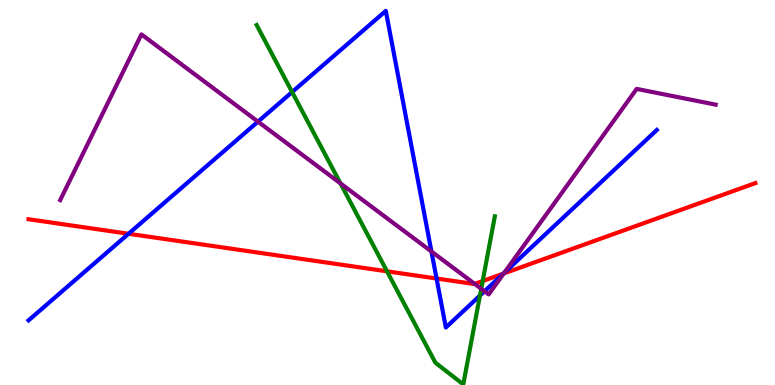[{'lines': ['blue', 'red'], 'intersections': [{'x': 1.66, 'y': 3.93}, {'x': 5.63, 'y': 2.77}, {'x': 6.5, 'y': 2.89}]}, {'lines': ['green', 'red'], 'intersections': [{'x': 4.99, 'y': 2.95}, {'x': 6.23, 'y': 2.7}]}, {'lines': ['purple', 'red'], 'intersections': [{'x': 6.13, 'y': 2.63}, {'x': 6.5, 'y': 2.9}]}, {'lines': ['blue', 'green'], 'intersections': [{'x': 3.77, 'y': 7.61}, {'x': 6.19, 'y': 2.32}]}, {'lines': ['blue', 'purple'], 'intersections': [{'x': 3.33, 'y': 6.84}, {'x': 5.57, 'y': 3.47}, {'x': 6.25, 'y': 2.43}, {'x': 6.51, 'y': 2.91}]}, {'lines': ['green', 'purple'], 'intersections': [{'x': 4.39, 'y': 5.24}, {'x': 6.21, 'y': 2.5}]}]